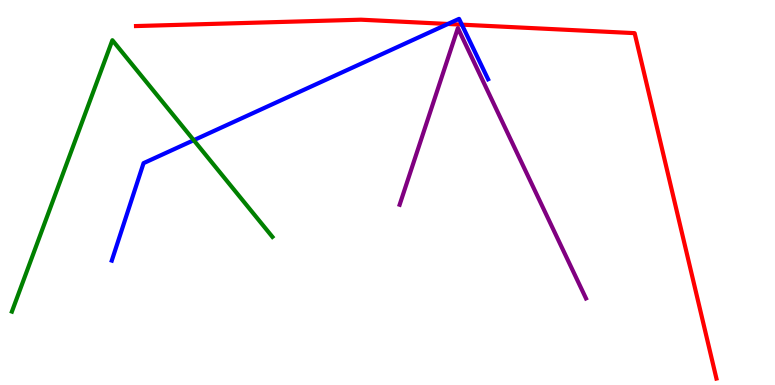[{'lines': ['blue', 'red'], 'intersections': [{'x': 5.78, 'y': 9.38}, {'x': 5.96, 'y': 9.36}]}, {'lines': ['green', 'red'], 'intersections': []}, {'lines': ['purple', 'red'], 'intersections': []}, {'lines': ['blue', 'green'], 'intersections': [{'x': 2.5, 'y': 6.36}]}, {'lines': ['blue', 'purple'], 'intersections': []}, {'lines': ['green', 'purple'], 'intersections': []}]